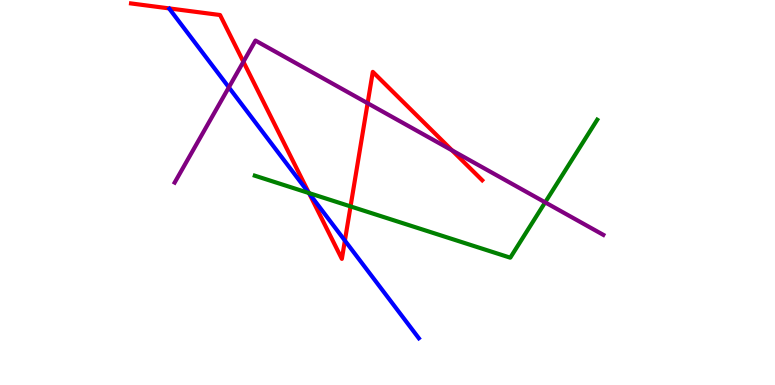[{'lines': ['blue', 'red'], 'intersections': [{'x': 3.99, 'y': 4.98}, {'x': 4.45, 'y': 3.75}]}, {'lines': ['green', 'red'], 'intersections': [{'x': 3.99, 'y': 4.99}, {'x': 4.52, 'y': 4.64}]}, {'lines': ['purple', 'red'], 'intersections': [{'x': 3.14, 'y': 8.4}, {'x': 4.74, 'y': 7.32}, {'x': 5.83, 'y': 6.09}]}, {'lines': ['blue', 'green'], 'intersections': [{'x': 3.99, 'y': 4.99}]}, {'lines': ['blue', 'purple'], 'intersections': [{'x': 2.95, 'y': 7.73}]}, {'lines': ['green', 'purple'], 'intersections': [{'x': 7.03, 'y': 4.74}]}]